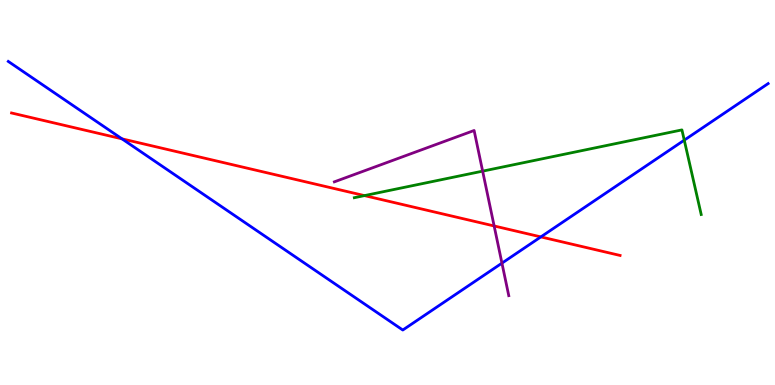[{'lines': ['blue', 'red'], 'intersections': [{'x': 1.57, 'y': 6.39}, {'x': 6.98, 'y': 3.85}]}, {'lines': ['green', 'red'], 'intersections': [{'x': 4.7, 'y': 4.92}]}, {'lines': ['purple', 'red'], 'intersections': [{'x': 6.38, 'y': 4.13}]}, {'lines': ['blue', 'green'], 'intersections': [{'x': 8.83, 'y': 6.36}]}, {'lines': ['blue', 'purple'], 'intersections': [{'x': 6.48, 'y': 3.17}]}, {'lines': ['green', 'purple'], 'intersections': [{'x': 6.23, 'y': 5.55}]}]